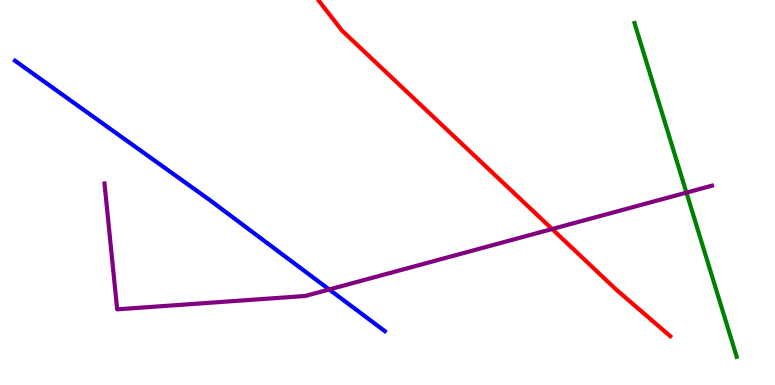[{'lines': ['blue', 'red'], 'intersections': []}, {'lines': ['green', 'red'], 'intersections': []}, {'lines': ['purple', 'red'], 'intersections': [{'x': 7.12, 'y': 4.05}]}, {'lines': ['blue', 'green'], 'intersections': []}, {'lines': ['blue', 'purple'], 'intersections': [{'x': 4.25, 'y': 2.48}]}, {'lines': ['green', 'purple'], 'intersections': [{'x': 8.86, 'y': 5.0}]}]